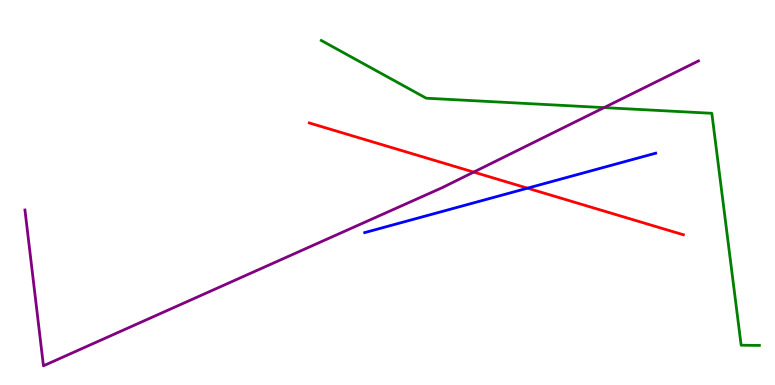[{'lines': ['blue', 'red'], 'intersections': [{'x': 6.81, 'y': 5.11}]}, {'lines': ['green', 'red'], 'intersections': []}, {'lines': ['purple', 'red'], 'intersections': [{'x': 6.11, 'y': 5.53}]}, {'lines': ['blue', 'green'], 'intersections': []}, {'lines': ['blue', 'purple'], 'intersections': []}, {'lines': ['green', 'purple'], 'intersections': [{'x': 7.79, 'y': 7.21}]}]